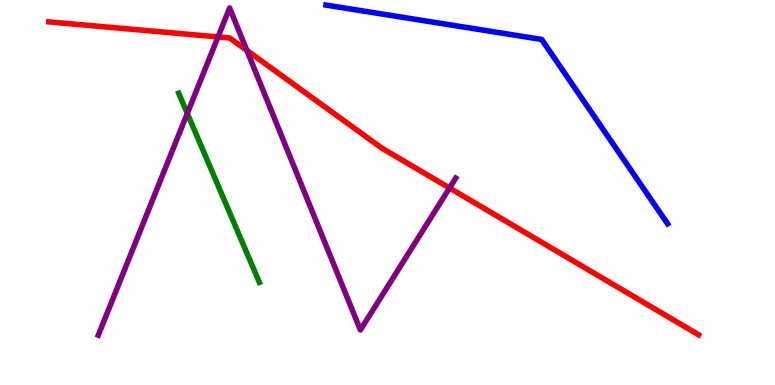[{'lines': ['blue', 'red'], 'intersections': []}, {'lines': ['green', 'red'], 'intersections': []}, {'lines': ['purple', 'red'], 'intersections': [{'x': 2.81, 'y': 9.04}, {'x': 3.19, 'y': 8.69}, {'x': 5.8, 'y': 5.12}]}, {'lines': ['blue', 'green'], 'intersections': []}, {'lines': ['blue', 'purple'], 'intersections': []}, {'lines': ['green', 'purple'], 'intersections': [{'x': 2.42, 'y': 7.05}]}]